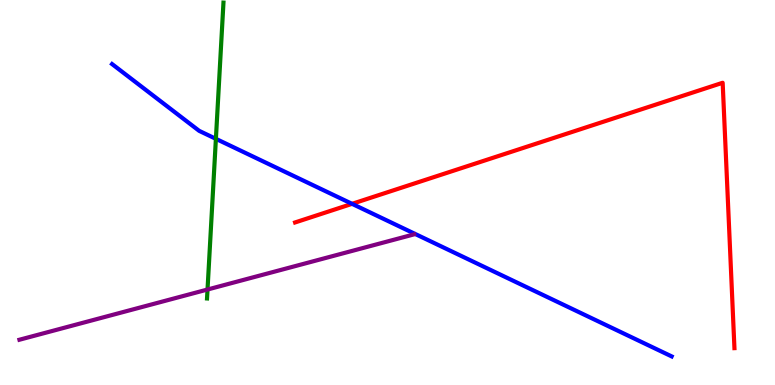[{'lines': ['blue', 'red'], 'intersections': [{'x': 4.54, 'y': 4.71}]}, {'lines': ['green', 'red'], 'intersections': []}, {'lines': ['purple', 'red'], 'intersections': []}, {'lines': ['blue', 'green'], 'intersections': [{'x': 2.79, 'y': 6.39}]}, {'lines': ['blue', 'purple'], 'intersections': []}, {'lines': ['green', 'purple'], 'intersections': [{'x': 2.68, 'y': 2.48}]}]